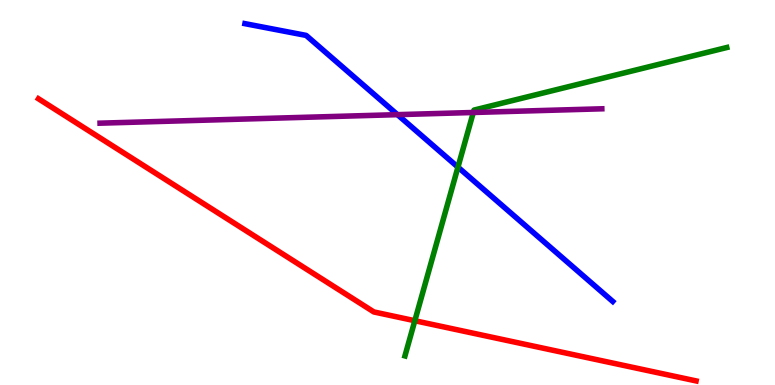[{'lines': ['blue', 'red'], 'intersections': []}, {'lines': ['green', 'red'], 'intersections': [{'x': 5.35, 'y': 1.67}]}, {'lines': ['purple', 'red'], 'intersections': []}, {'lines': ['blue', 'green'], 'intersections': [{'x': 5.91, 'y': 5.66}]}, {'lines': ['blue', 'purple'], 'intersections': [{'x': 5.13, 'y': 7.02}]}, {'lines': ['green', 'purple'], 'intersections': [{'x': 6.11, 'y': 7.08}]}]